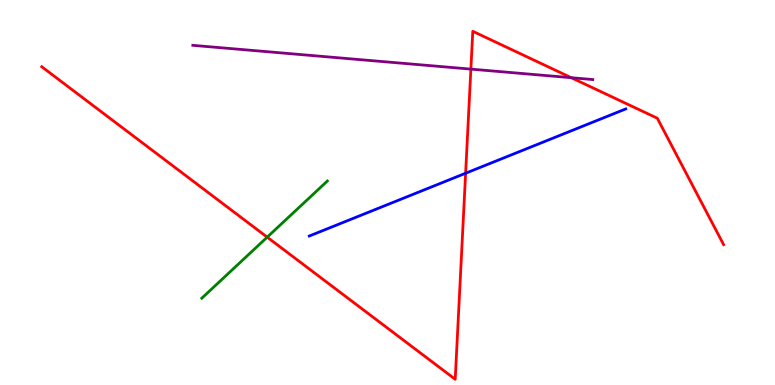[{'lines': ['blue', 'red'], 'intersections': [{'x': 6.01, 'y': 5.5}]}, {'lines': ['green', 'red'], 'intersections': [{'x': 3.45, 'y': 3.84}]}, {'lines': ['purple', 'red'], 'intersections': [{'x': 6.08, 'y': 8.2}, {'x': 7.37, 'y': 7.98}]}, {'lines': ['blue', 'green'], 'intersections': []}, {'lines': ['blue', 'purple'], 'intersections': []}, {'lines': ['green', 'purple'], 'intersections': []}]